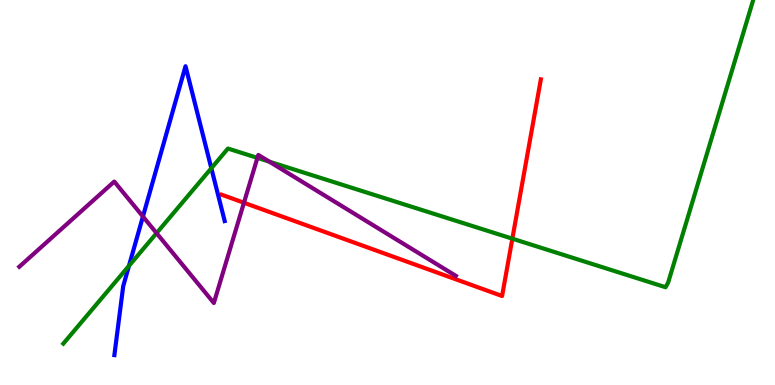[{'lines': ['blue', 'red'], 'intersections': []}, {'lines': ['green', 'red'], 'intersections': [{'x': 6.61, 'y': 3.8}]}, {'lines': ['purple', 'red'], 'intersections': [{'x': 3.15, 'y': 4.73}]}, {'lines': ['blue', 'green'], 'intersections': [{'x': 1.66, 'y': 3.09}, {'x': 2.73, 'y': 5.63}]}, {'lines': ['blue', 'purple'], 'intersections': [{'x': 1.84, 'y': 4.38}]}, {'lines': ['green', 'purple'], 'intersections': [{'x': 2.02, 'y': 3.94}, {'x': 3.32, 'y': 5.9}, {'x': 3.48, 'y': 5.8}]}]